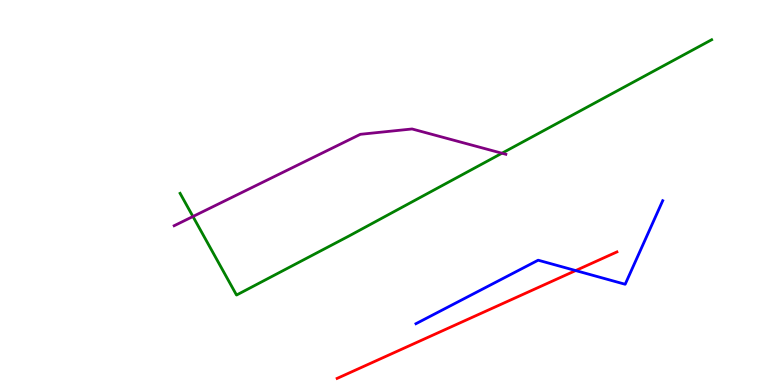[{'lines': ['blue', 'red'], 'intersections': [{'x': 7.43, 'y': 2.97}]}, {'lines': ['green', 'red'], 'intersections': []}, {'lines': ['purple', 'red'], 'intersections': []}, {'lines': ['blue', 'green'], 'intersections': []}, {'lines': ['blue', 'purple'], 'intersections': []}, {'lines': ['green', 'purple'], 'intersections': [{'x': 2.49, 'y': 4.38}, {'x': 6.48, 'y': 6.02}]}]